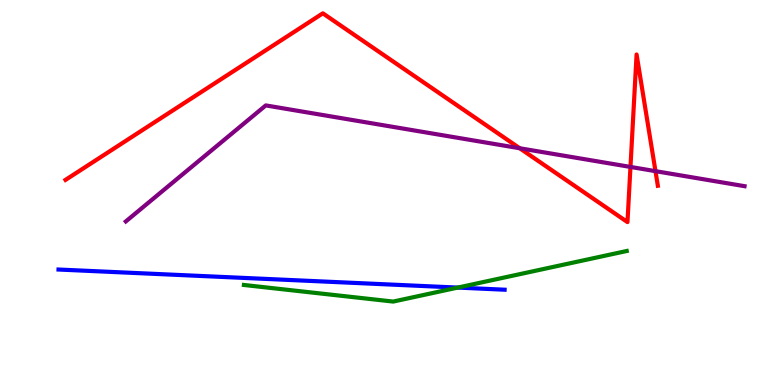[{'lines': ['blue', 'red'], 'intersections': []}, {'lines': ['green', 'red'], 'intersections': []}, {'lines': ['purple', 'red'], 'intersections': [{'x': 6.71, 'y': 6.15}, {'x': 8.14, 'y': 5.66}, {'x': 8.46, 'y': 5.55}]}, {'lines': ['blue', 'green'], 'intersections': [{'x': 5.91, 'y': 2.53}]}, {'lines': ['blue', 'purple'], 'intersections': []}, {'lines': ['green', 'purple'], 'intersections': []}]